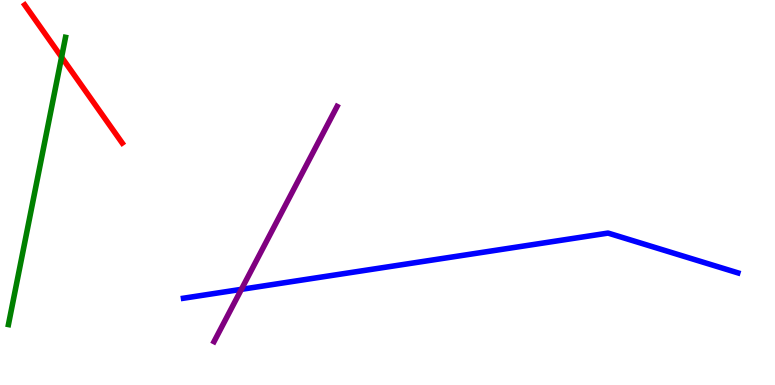[{'lines': ['blue', 'red'], 'intersections': []}, {'lines': ['green', 'red'], 'intersections': [{'x': 0.795, 'y': 8.52}]}, {'lines': ['purple', 'red'], 'intersections': []}, {'lines': ['blue', 'green'], 'intersections': []}, {'lines': ['blue', 'purple'], 'intersections': [{'x': 3.11, 'y': 2.48}]}, {'lines': ['green', 'purple'], 'intersections': []}]